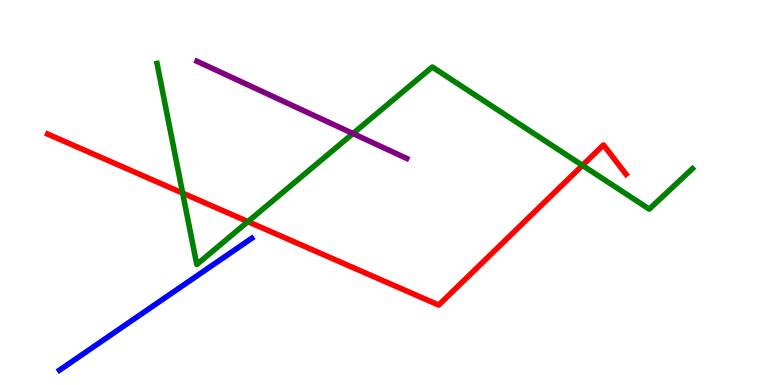[{'lines': ['blue', 'red'], 'intersections': []}, {'lines': ['green', 'red'], 'intersections': [{'x': 2.36, 'y': 4.99}, {'x': 3.2, 'y': 4.24}, {'x': 7.52, 'y': 5.7}]}, {'lines': ['purple', 'red'], 'intersections': []}, {'lines': ['blue', 'green'], 'intersections': []}, {'lines': ['blue', 'purple'], 'intersections': []}, {'lines': ['green', 'purple'], 'intersections': [{'x': 4.55, 'y': 6.53}]}]